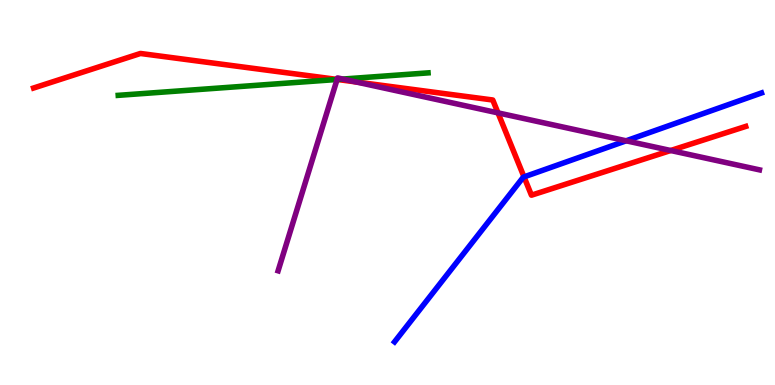[{'lines': ['blue', 'red'], 'intersections': [{'x': 6.76, 'y': 5.41}]}, {'lines': ['green', 'red'], 'intersections': [{'x': 4.35, 'y': 7.94}]}, {'lines': ['purple', 'red'], 'intersections': [{'x': 4.35, 'y': 7.94}, {'x': 4.59, 'y': 7.87}, {'x': 6.43, 'y': 7.07}, {'x': 8.65, 'y': 6.09}]}, {'lines': ['blue', 'green'], 'intersections': []}, {'lines': ['blue', 'purple'], 'intersections': [{'x': 8.08, 'y': 6.34}]}, {'lines': ['green', 'purple'], 'intersections': [{'x': 4.35, 'y': 7.94}, {'x': 4.42, 'y': 7.95}]}]